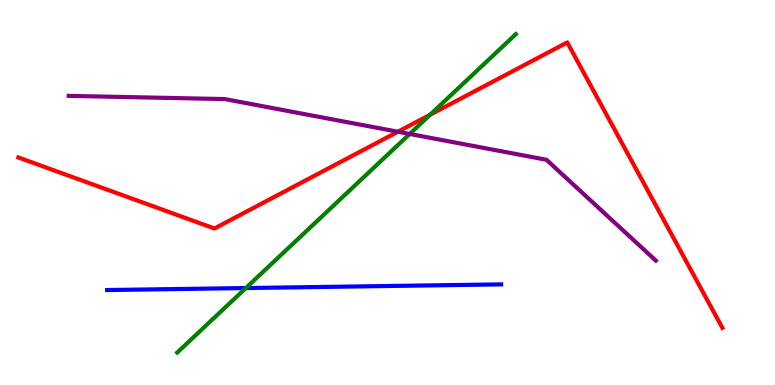[{'lines': ['blue', 'red'], 'intersections': []}, {'lines': ['green', 'red'], 'intersections': [{'x': 5.55, 'y': 7.02}]}, {'lines': ['purple', 'red'], 'intersections': [{'x': 5.13, 'y': 6.58}]}, {'lines': ['blue', 'green'], 'intersections': [{'x': 3.17, 'y': 2.52}]}, {'lines': ['blue', 'purple'], 'intersections': []}, {'lines': ['green', 'purple'], 'intersections': [{'x': 5.29, 'y': 6.52}]}]